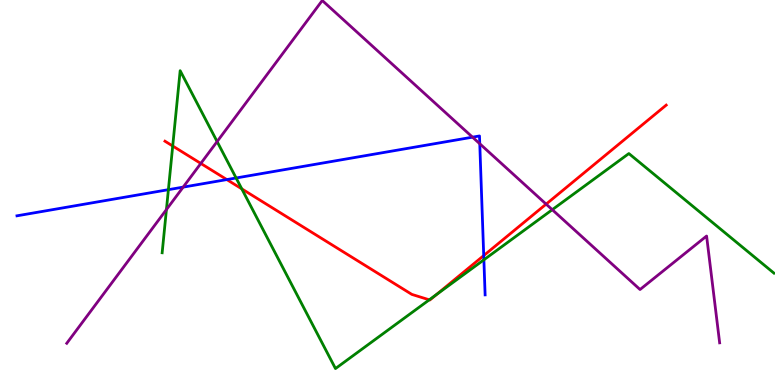[{'lines': ['blue', 'red'], 'intersections': [{'x': 2.93, 'y': 5.34}, {'x': 6.24, 'y': 3.36}]}, {'lines': ['green', 'red'], 'intersections': [{'x': 2.23, 'y': 6.21}, {'x': 3.12, 'y': 5.09}, {'x': 5.54, 'y': 2.21}, {'x': 5.63, 'y': 2.35}]}, {'lines': ['purple', 'red'], 'intersections': [{'x': 2.59, 'y': 5.75}, {'x': 7.05, 'y': 4.7}]}, {'lines': ['blue', 'green'], 'intersections': [{'x': 2.17, 'y': 5.07}, {'x': 3.05, 'y': 5.38}, {'x': 6.24, 'y': 3.25}]}, {'lines': ['blue', 'purple'], 'intersections': [{'x': 2.36, 'y': 5.14}, {'x': 6.1, 'y': 6.44}, {'x': 6.19, 'y': 6.27}]}, {'lines': ['green', 'purple'], 'intersections': [{'x': 2.15, 'y': 4.56}, {'x': 2.8, 'y': 6.32}, {'x': 7.13, 'y': 4.55}]}]